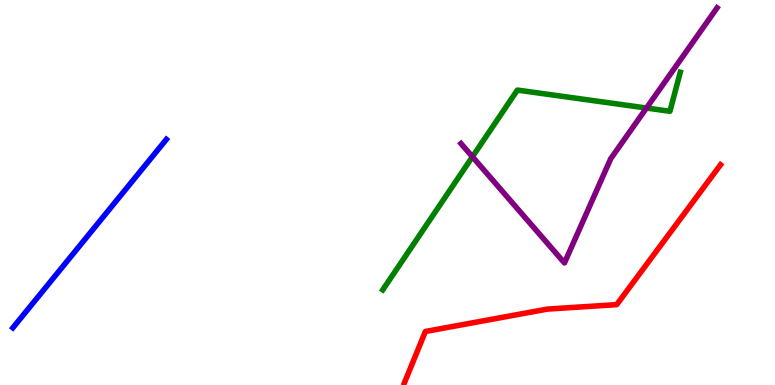[{'lines': ['blue', 'red'], 'intersections': []}, {'lines': ['green', 'red'], 'intersections': []}, {'lines': ['purple', 'red'], 'intersections': []}, {'lines': ['blue', 'green'], 'intersections': []}, {'lines': ['blue', 'purple'], 'intersections': []}, {'lines': ['green', 'purple'], 'intersections': [{'x': 6.1, 'y': 5.93}, {'x': 8.34, 'y': 7.19}]}]